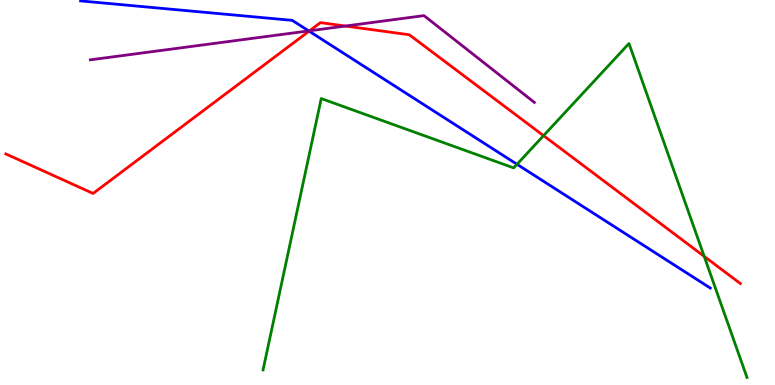[{'lines': ['blue', 'red'], 'intersections': [{'x': 3.99, 'y': 9.19}]}, {'lines': ['green', 'red'], 'intersections': [{'x': 7.01, 'y': 6.48}, {'x': 9.09, 'y': 3.34}]}, {'lines': ['purple', 'red'], 'intersections': [{'x': 3.99, 'y': 9.2}, {'x': 4.46, 'y': 9.32}]}, {'lines': ['blue', 'green'], 'intersections': [{'x': 6.67, 'y': 5.73}]}, {'lines': ['blue', 'purple'], 'intersections': [{'x': 3.98, 'y': 9.2}]}, {'lines': ['green', 'purple'], 'intersections': []}]